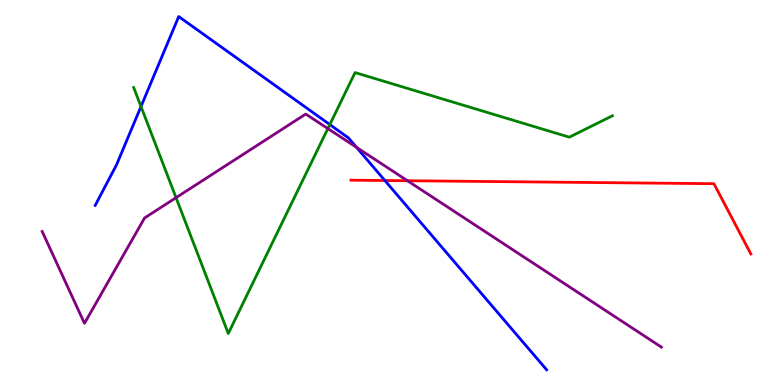[{'lines': ['blue', 'red'], 'intersections': [{'x': 4.97, 'y': 5.31}]}, {'lines': ['green', 'red'], 'intersections': []}, {'lines': ['purple', 'red'], 'intersections': [{'x': 5.26, 'y': 5.31}]}, {'lines': ['blue', 'green'], 'intersections': [{'x': 1.82, 'y': 7.23}, {'x': 4.26, 'y': 6.76}]}, {'lines': ['blue', 'purple'], 'intersections': [{'x': 4.6, 'y': 6.17}]}, {'lines': ['green', 'purple'], 'intersections': [{'x': 2.27, 'y': 4.87}, {'x': 4.23, 'y': 6.66}]}]